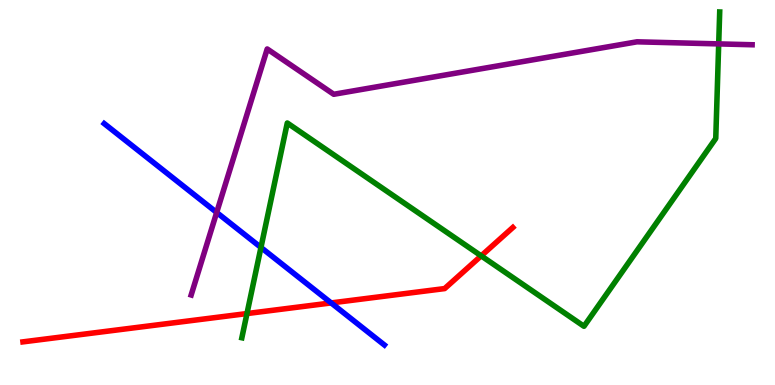[{'lines': ['blue', 'red'], 'intersections': [{'x': 4.27, 'y': 2.13}]}, {'lines': ['green', 'red'], 'intersections': [{'x': 3.19, 'y': 1.86}, {'x': 6.21, 'y': 3.35}]}, {'lines': ['purple', 'red'], 'intersections': []}, {'lines': ['blue', 'green'], 'intersections': [{'x': 3.37, 'y': 3.57}]}, {'lines': ['blue', 'purple'], 'intersections': [{'x': 2.8, 'y': 4.48}]}, {'lines': ['green', 'purple'], 'intersections': [{'x': 9.27, 'y': 8.86}]}]